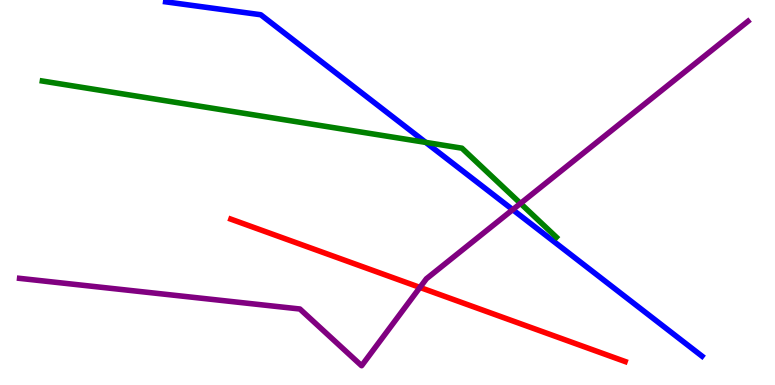[{'lines': ['blue', 'red'], 'intersections': []}, {'lines': ['green', 'red'], 'intersections': []}, {'lines': ['purple', 'red'], 'intersections': [{'x': 5.42, 'y': 2.53}]}, {'lines': ['blue', 'green'], 'intersections': [{'x': 5.49, 'y': 6.3}]}, {'lines': ['blue', 'purple'], 'intersections': [{'x': 6.62, 'y': 4.55}]}, {'lines': ['green', 'purple'], 'intersections': [{'x': 6.72, 'y': 4.72}]}]